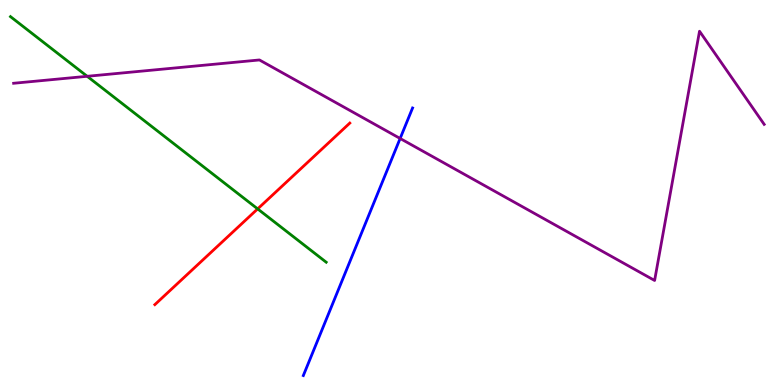[{'lines': ['blue', 'red'], 'intersections': []}, {'lines': ['green', 'red'], 'intersections': [{'x': 3.32, 'y': 4.57}]}, {'lines': ['purple', 'red'], 'intersections': []}, {'lines': ['blue', 'green'], 'intersections': []}, {'lines': ['blue', 'purple'], 'intersections': [{'x': 5.16, 'y': 6.4}]}, {'lines': ['green', 'purple'], 'intersections': [{'x': 1.12, 'y': 8.02}]}]